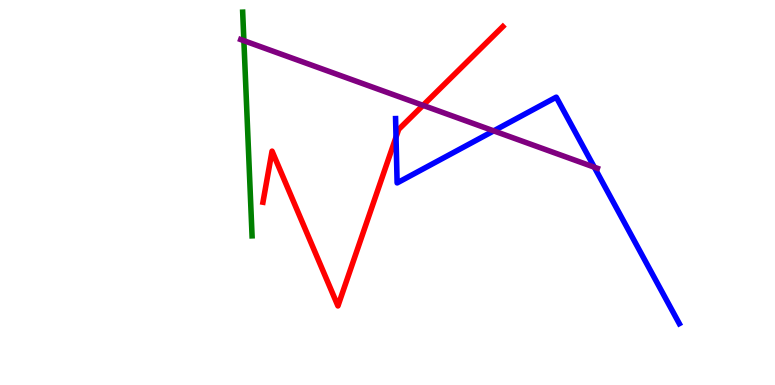[{'lines': ['blue', 'red'], 'intersections': [{'x': 5.11, 'y': 6.44}]}, {'lines': ['green', 'red'], 'intersections': []}, {'lines': ['purple', 'red'], 'intersections': [{'x': 5.46, 'y': 7.26}]}, {'lines': ['blue', 'green'], 'intersections': []}, {'lines': ['blue', 'purple'], 'intersections': [{'x': 6.37, 'y': 6.6}, {'x': 7.67, 'y': 5.66}]}, {'lines': ['green', 'purple'], 'intersections': [{'x': 3.15, 'y': 8.94}]}]